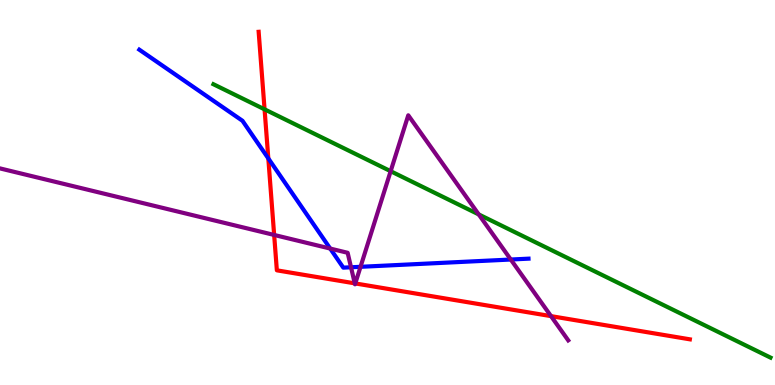[{'lines': ['blue', 'red'], 'intersections': [{'x': 3.46, 'y': 5.89}]}, {'lines': ['green', 'red'], 'intersections': [{'x': 3.41, 'y': 7.16}]}, {'lines': ['purple', 'red'], 'intersections': [{'x': 3.54, 'y': 3.9}, {'x': 4.58, 'y': 2.64}, {'x': 4.58, 'y': 2.64}, {'x': 7.11, 'y': 1.79}]}, {'lines': ['blue', 'green'], 'intersections': []}, {'lines': ['blue', 'purple'], 'intersections': [{'x': 4.26, 'y': 3.54}, {'x': 4.53, 'y': 3.06}, {'x': 4.65, 'y': 3.07}, {'x': 6.59, 'y': 3.26}]}, {'lines': ['green', 'purple'], 'intersections': [{'x': 5.04, 'y': 5.55}, {'x': 6.18, 'y': 4.43}]}]